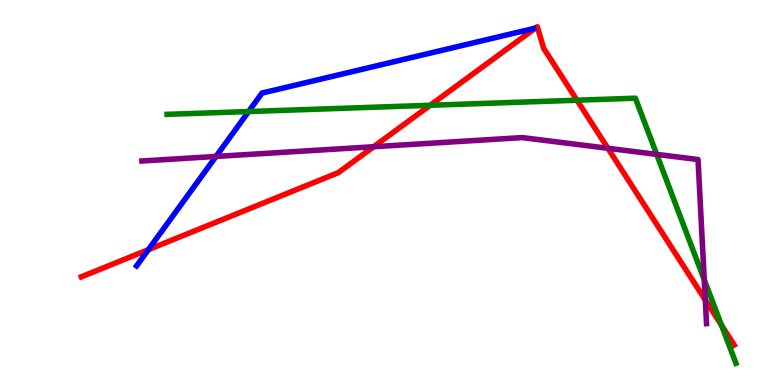[{'lines': ['blue', 'red'], 'intersections': [{'x': 1.91, 'y': 3.52}]}, {'lines': ['green', 'red'], 'intersections': [{'x': 5.55, 'y': 7.27}, {'x': 7.45, 'y': 7.4}, {'x': 9.31, 'y': 1.55}]}, {'lines': ['purple', 'red'], 'intersections': [{'x': 4.82, 'y': 6.19}, {'x': 7.84, 'y': 6.15}, {'x': 9.1, 'y': 2.21}]}, {'lines': ['blue', 'green'], 'intersections': [{'x': 3.21, 'y': 7.1}]}, {'lines': ['blue', 'purple'], 'intersections': [{'x': 2.79, 'y': 5.94}]}, {'lines': ['green', 'purple'], 'intersections': [{'x': 8.47, 'y': 5.99}, {'x': 9.09, 'y': 2.73}]}]